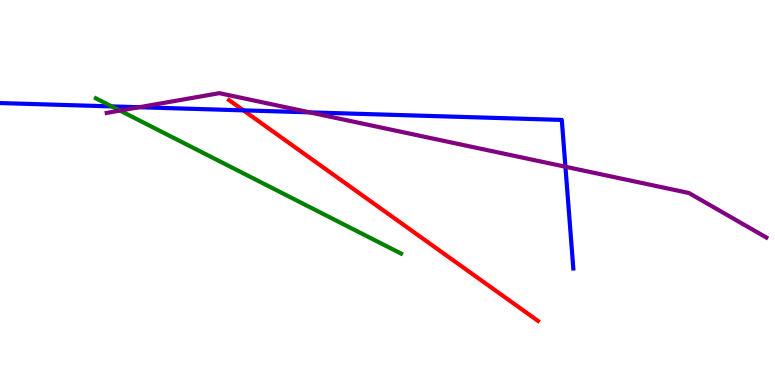[{'lines': ['blue', 'red'], 'intersections': [{'x': 3.14, 'y': 7.13}]}, {'lines': ['green', 'red'], 'intersections': []}, {'lines': ['purple', 'red'], 'intersections': []}, {'lines': ['blue', 'green'], 'intersections': [{'x': 1.44, 'y': 7.24}]}, {'lines': ['blue', 'purple'], 'intersections': [{'x': 1.8, 'y': 7.21}, {'x': 3.99, 'y': 7.08}, {'x': 7.3, 'y': 5.67}]}, {'lines': ['green', 'purple'], 'intersections': [{'x': 1.55, 'y': 7.13}]}]